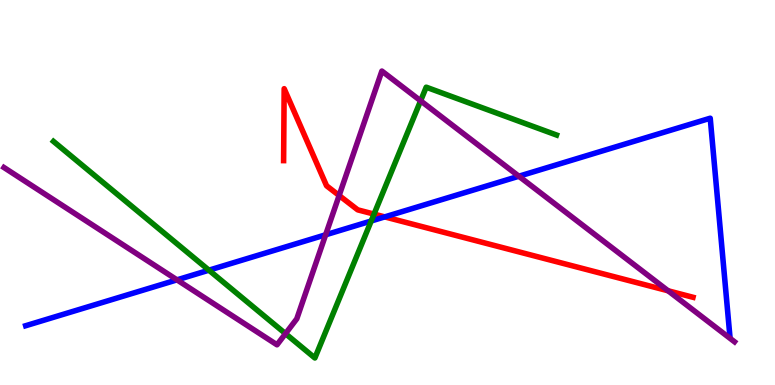[{'lines': ['blue', 'red'], 'intersections': [{'x': 4.96, 'y': 4.37}]}, {'lines': ['green', 'red'], 'intersections': [{'x': 4.83, 'y': 4.44}]}, {'lines': ['purple', 'red'], 'intersections': [{'x': 4.38, 'y': 4.92}, {'x': 8.62, 'y': 2.45}]}, {'lines': ['blue', 'green'], 'intersections': [{'x': 2.7, 'y': 2.98}, {'x': 4.79, 'y': 4.26}]}, {'lines': ['blue', 'purple'], 'intersections': [{'x': 2.28, 'y': 2.73}, {'x': 4.2, 'y': 3.9}, {'x': 6.7, 'y': 5.42}]}, {'lines': ['green', 'purple'], 'intersections': [{'x': 3.68, 'y': 1.33}, {'x': 5.43, 'y': 7.38}]}]